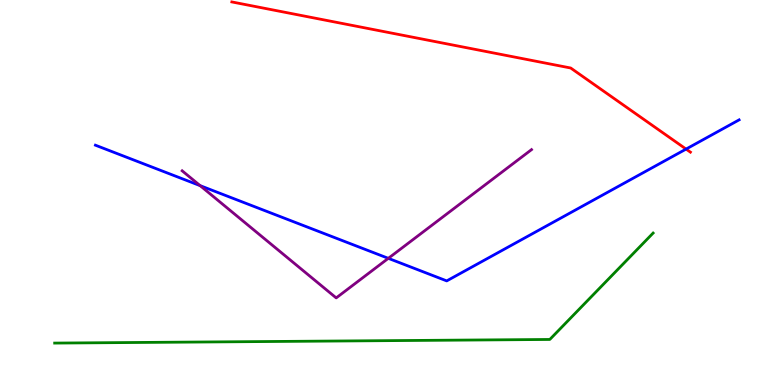[{'lines': ['blue', 'red'], 'intersections': [{'x': 8.85, 'y': 6.13}]}, {'lines': ['green', 'red'], 'intersections': []}, {'lines': ['purple', 'red'], 'intersections': []}, {'lines': ['blue', 'green'], 'intersections': []}, {'lines': ['blue', 'purple'], 'intersections': [{'x': 2.58, 'y': 5.18}, {'x': 5.01, 'y': 3.29}]}, {'lines': ['green', 'purple'], 'intersections': []}]